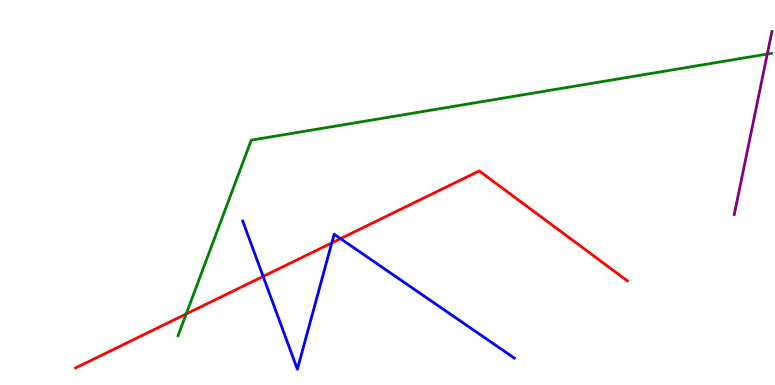[{'lines': ['blue', 'red'], 'intersections': [{'x': 3.4, 'y': 2.82}, {'x': 4.28, 'y': 3.69}, {'x': 4.39, 'y': 3.8}]}, {'lines': ['green', 'red'], 'intersections': [{'x': 2.4, 'y': 1.85}]}, {'lines': ['purple', 'red'], 'intersections': []}, {'lines': ['blue', 'green'], 'intersections': []}, {'lines': ['blue', 'purple'], 'intersections': []}, {'lines': ['green', 'purple'], 'intersections': [{'x': 9.9, 'y': 8.6}]}]